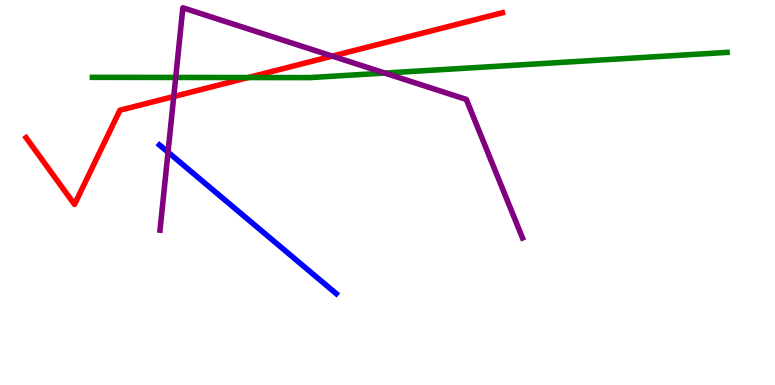[{'lines': ['blue', 'red'], 'intersections': []}, {'lines': ['green', 'red'], 'intersections': [{'x': 3.2, 'y': 7.99}]}, {'lines': ['purple', 'red'], 'intersections': [{'x': 2.24, 'y': 7.49}, {'x': 4.29, 'y': 8.54}]}, {'lines': ['blue', 'green'], 'intersections': []}, {'lines': ['blue', 'purple'], 'intersections': [{'x': 2.17, 'y': 6.05}]}, {'lines': ['green', 'purple'], 'intersections': [{'x': 2.27, 'y': 7.99}, {'x': 4.97, 'y': 8.1}]}]